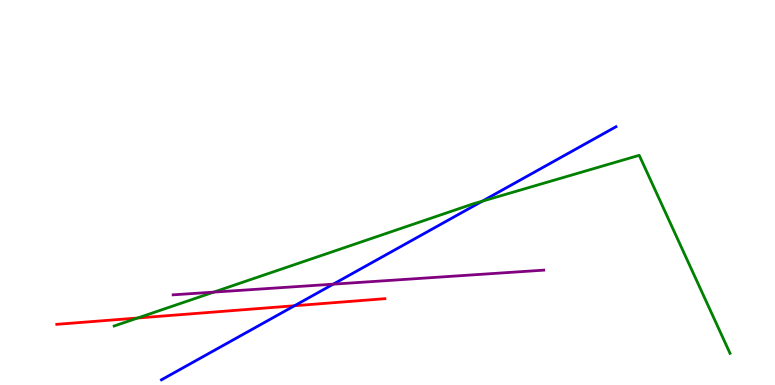[{'lines': ['blue', 'red'], 'intersections': [{'x': 3.8, 'y': 2.06}]}, {'lines': ['green', 'red'], 'intersections': [{'x': 1.78, 'y': 1.74}]}, {'lines': ['purple', 'red'], 'intersections': []}, {'lines': ['blue', 'green'], 'intersections': [{'x': 6.22, 'y': 4.77}]}, {'lines': ['blue', 'purple'], 'intersections': [{'x': 4.3, 'y': 2.62}]}, {'lines': ['green', 'purple'], 'intersections': [{'x': 2.76, 'y': 2.41}]}]